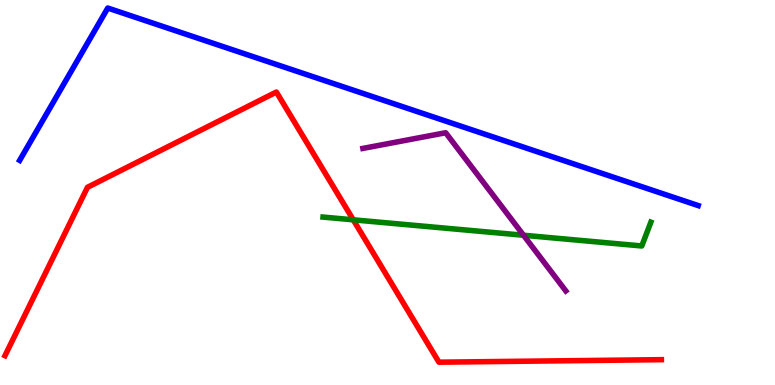[{'lines': ['blue', 'red'], 'intersections': []}, {'lines': ['green', 'red'], 'intersections': [{'x': 4.56, 'y': 4.29}]}, {'lines': ['purple', 'red'], 'intersections': []}, {'lines': ['blue', 'green'], 'intersections': []}, {'lines': ['blue', 'purple'], 'intersections': []}, {'lines': ['green', 'purple'], 'intersections': [{'x': 6.76, 'y': 3.89}]}]